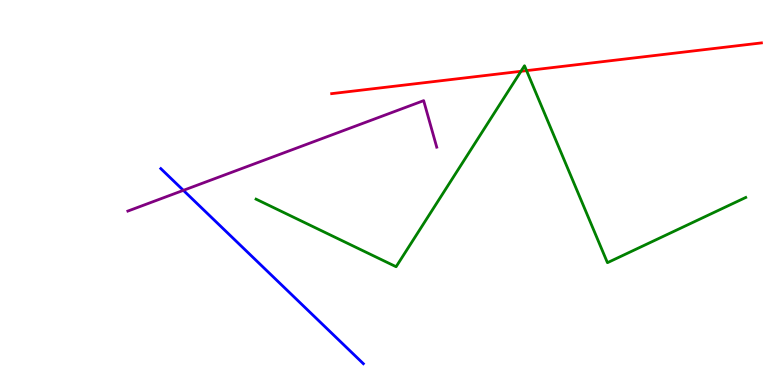[{'lines': ['blue', 'red'], 'intersections': []}, {'lines': ['green', 'red'], 'intersections': [{'x': 6.72, 'y': 8.15}, {'x': 6.79, 'y': 8.17}]}, {'lines': ['purple', 'red'], 'intersections': []}, {'lines': ['blue', 'green'], 'intersections': []}, {'lines': ['blue', 'purple'], 'intersections': [{'x': 2.37, 'y': 5.06}]}, {'lines': ['green', 'purple'], 'intersections': []}]